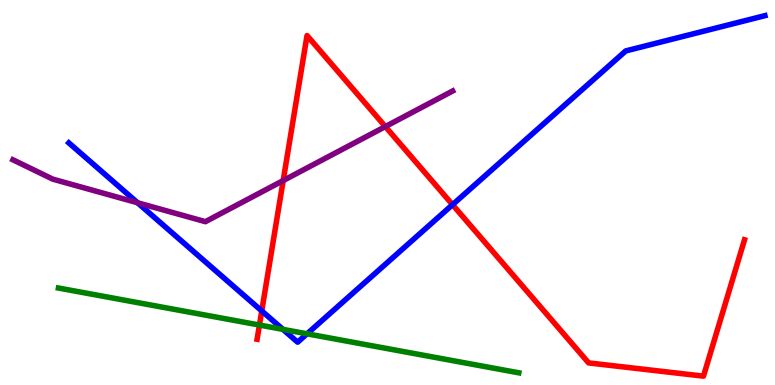[{'lines': ['blue', 'red'], 'intersections': [{'x': 3.38, 'y': 1.92}, {'x': 5.84, 'y': 4.68}]}, {'lines': ['green', 'red'], 'intersections': [{'x': 3.35, 'y': 1.56}]}, {'lines': ['purple', 'red'], 'intersections': [{'x': 3.65, 'y': 5.31}, {'x': 4.97, 'y': 6.71}]}, {'lines': ['blue', 'green'], 'intersections': [{'x': 3.65, 'y': 1.44}, {'x': 3.96, 'y': 1.33}]}, {'lines': ['blue', 'purple'], 'intersections': [{'x': 1.78, 'y': 4.73}]}, {'lines': ['green', 'purple'], 'intersections': []}]